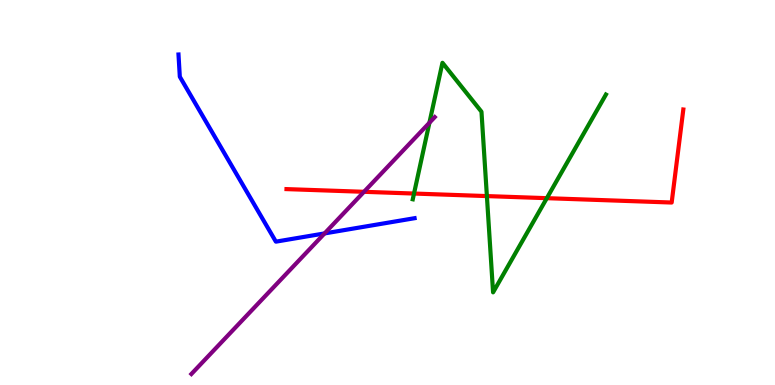[{'lines': ['blue', 'red'], 'intersections': []}, {'lines': ['green', 'red'], 'intersections': [{'x': 5.34, 'y': 4.97}, {'x': 6.28, 'y': 4.91}, {'x': 7.06, 'y': 4.85}]}, {'lines': ['purple', 'red'], 'intersections': [{'x': 4.7, 'y': 5.02}]}, {'lines': ['blue', 'green'], 'intersections': []}, {'lines': ['blue', 'purple'], 'intersections': [{'x': 4.19, 'y': 3.94}]}, {'lines': ['green', 'purple'], 'intersections': [{'x': 5.54, 'y': 6.81}]}]